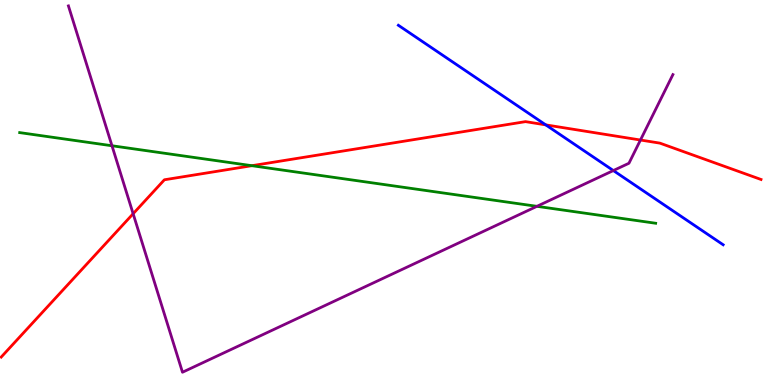[{'lines': ['blue', 'red'], 'intersections': [{'x': 7.04, 'y': 6.76}]}, {'lines': ['green', 'red'], 'intersections': [{'x': 3.25, 'y': 5.7}]}, {'lines': ['purple', 'red'], 'intersections': [{'x': 1.72, 'y': 4.45}, {'x': 8.26, 'y': 6.36}]}, {'lines': ['blue', 'green'], 'intersections': []}, {'lines': ['blue', 'purple'], 'intersections': [{'x': 7.91, 'y': 5.57}]}, {'lines': ['green', 'purple'], 'intersections': [{'x': 1.44, 'y': 6.21}, {'x': 6.93, 'y': 4.64}]}]